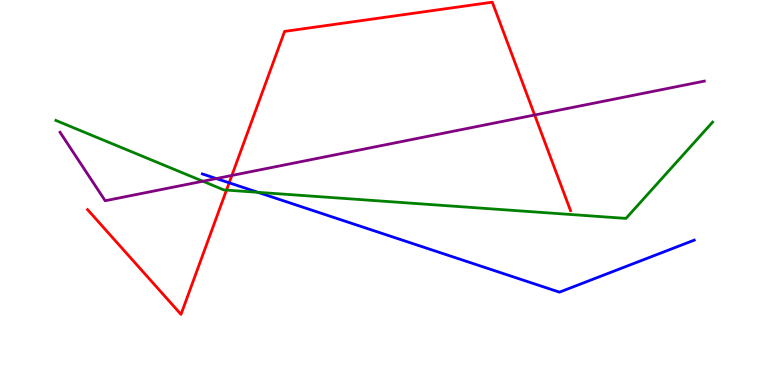[{'lines': ['blue', 'red'], 'intersections': [{'x': 2.96, 'y': 5.25}]}, {'lines': ['green', 'red'], 'intersections': [{'x': 2.92, 'y': 5.06}]}, {'lines': ['purple', 'red'], 'intersections': [{'x': 2.99, 'y': 5.44}, {'x': 6.9, 'y': 7.01}]}, {'lines': ['blue', 'green'], 'intersections': [{'x': 3.33, 'y': 5.0}]}, {'lines': ['blue', 'purple'], 'intersections': [{'x': 2.79, 'y': 5.36}]}, {'lines': ['green', 'purple'], 'intersections': [{'x': 2.62, 'y': 5.29}]}]